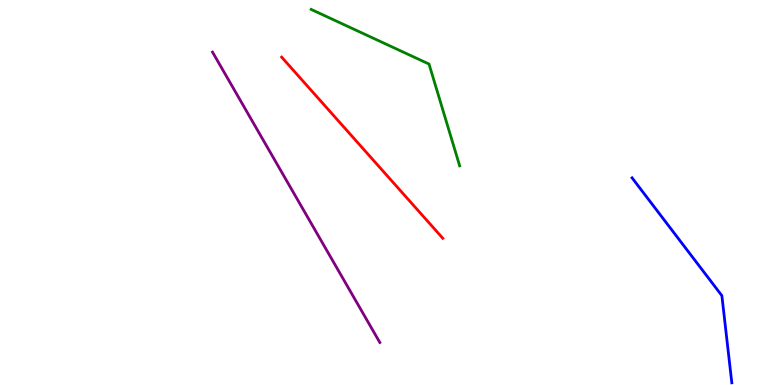[{'lines': ['blue', 'red'], 'intersections': []}, {'lines': ['green', 'red'], 'intersections': []}, {'lines': ['purple', 'red'], 'intersections': []}, {'lines': ['blue', 'green'], 'intersections': []}, {'lines': ['blue', 'purple'], 'intersections': []}, {'lines': ['green', 'purple'], 'intersections': []}]